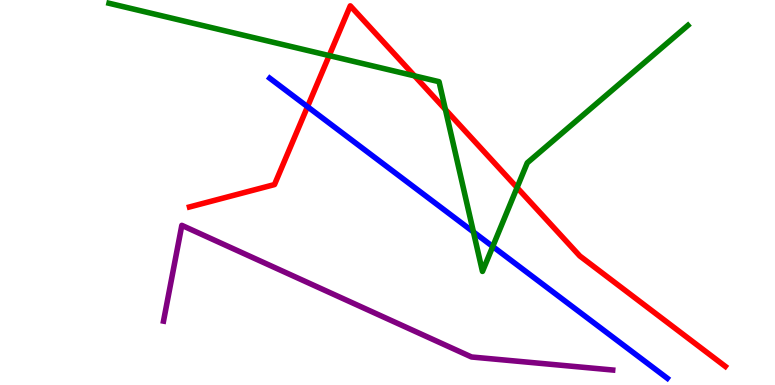[{'lines': ['blue', 'red'], 'intersections': [{'x': 3.97, 'y': 7.23}]}, {'lines': ['green', 'red'], 'intersections': [{'x': 4.25, 'y': 8.56}, {'x': 5.35, 'y': 8.03}, {'x': 5.75, 'y': 7.16}, {'x': 6.67, 'y': 5.13}]}, {'lines': ['purple', 'red'], 'intersections': []}, {'lines': ['blue', 'green'], 'intersections': [{'x': 6.11, 'y': 3.98}, {'x': 6.36, 'y': 3.6}]}, {'lines': ['blue', 'purple'], 'intersections': []}, {'lines': ['green', 'purple'], 'intersections': []}]